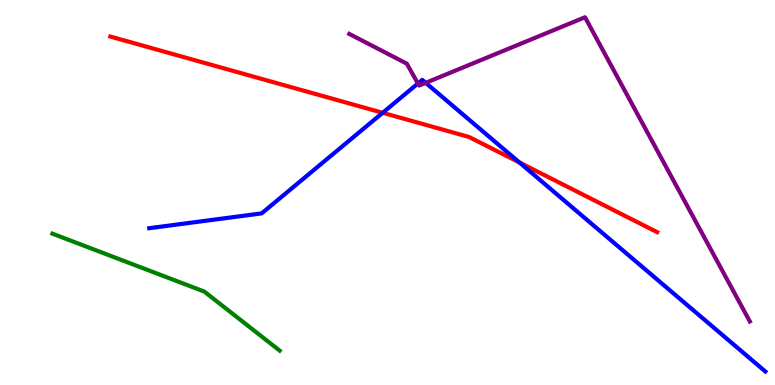[{'lines': ['blue', 'red'], 'intersections': [{'x': 4.94, 'y': 7.07}, {'x': 6.7, 'y': 5.78}]}, {'lines': ['green', 'red'], 'intersections': []}, {'lines': ['purple', 'red'], 'intersections': []}, {'lines': ['blue', 'green'], 'intersections': []}, {'lines': ['blue', 'purple'], 'intersections': [{'x': 5.39, 'y': 7.83}, {'x': 5.49, 'y': 7.85}]}, {'lines': ['green', 'purple'], 'intersections': []}]